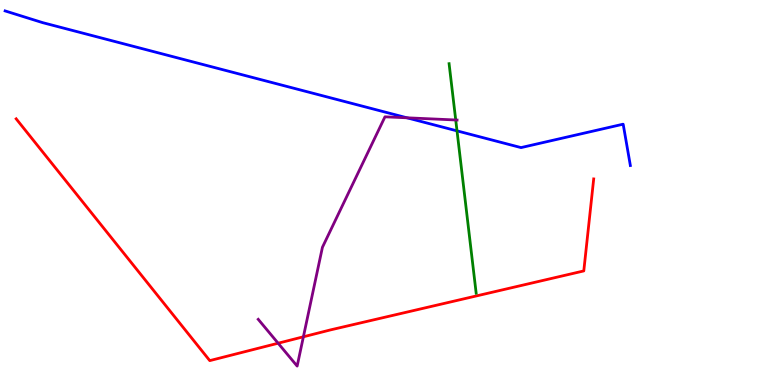[{'lines': ['blue', 'red'], 'intersections': []}, {'lines': ['green', 'red'], 'intersections': []}, {'lines': ['purple', 'red'], 'intersections': [{'x': 3.59, 'y': 1.09}, {'x': 3.91, 'y': 1.25}]}, {'lines': ['blue', 'green'], 'intersections': [{'x': 5.9, 'y': 6.6}]}, {'lines': ['blue', 'purple'], 'intersections': [{'x': 5.25, 'y': 6.94}]}, {'lines': ['green', 'purple'], 'intersections': [{'x': 5.88, 'y': 6.88}]}]